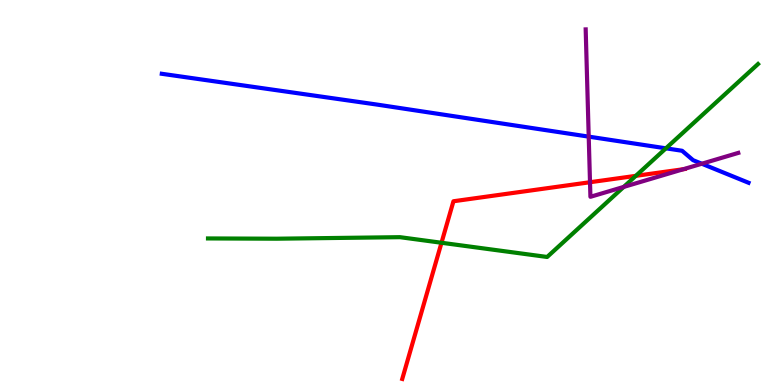[{'lines': ['blue', 'red'], 'intersections': []}, {'lines': ['green', 'red'], 'intersections': [{'x': 5.7, 'y': 3.69}, {'x': 8.2, 'y': 5.43}]}, {'lines': ['purple', 'red'], 'intersections': [{'x': 7.61, 'y': 5.27}, {'x': 8.82, 'y': 5.6}]}, {'lines': ['blue', 'green'], 'intersections': [{'x': 8.59, 'y': 6.15}]}, {'lines': ['blue', 'purple'], 'intersections': [{'x': 7.6, 'y': 6.45}, {'x': 9.06, 'y': 5.75}]}, {'lines': ['green', 'purple'], 'intersections': [{'x': 8.05, 'y': 5.15}]}]